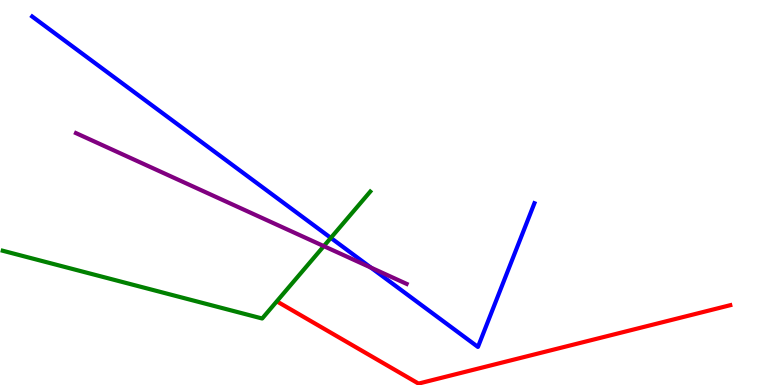[{'lines': ['blue', 'red'], 'intersections': []}, {'lines': ['green', 'red'], 'intersections': []}, {'lines': ['purple', 'red'], 'intersections': []}, {'lines': ['blue', 'green'], 'intersections': [{'x': 4.27, 'y': 3.82}]}, {'lines': ['blue', 'purple'], 'intersections': [{'x': 4.79, 'y': 3.05}]}, {'lines': ['green', 'purple'], 'intersections': [{'x': 4.18, 'y': 3.61}]}]